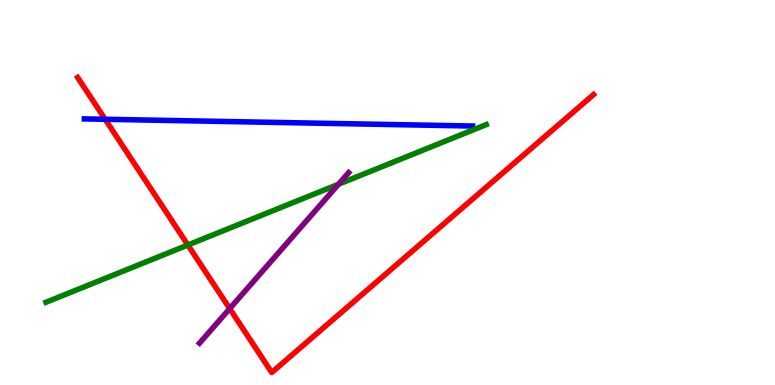[{'lines': ['blue', 'red'], 'intersections': [{'x': 1.36, 'y': 6.9}]}, {'lines': ['green', 'red'], 'intersections': [{'x': 2.42, 'y': 3.64}]}, {'lines': ['purple', 'red'], 'intersections': [{'x': 2.96, 'y': 1.98}]}, {'lines': ['blue', 'green'], 'intersections': []}, {'lines': ['blue', 'purple'], 'intersections': []}, {'lines': ['green', 'purple'], 'intersections': [{'x': 4.37, 'y': 5.21}]}]